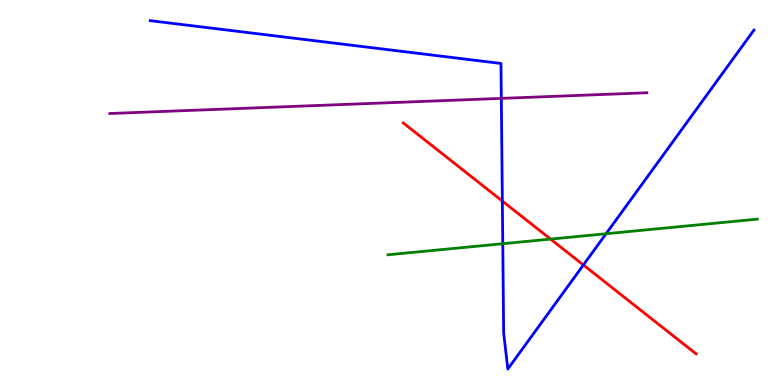[{'lines': ['blue', 'red'], 'intersections': [{'x': 6.48, 'y': 4.78}, {'x': 7.53, 'y': 3.12}]}, {'lines': ['green', 'red'], 'intersections': [{'x': 7.1, 'y': 3.79}]}, {'lines': ['purple', 'red'], 'intersections': []}, {'lines': ['blue', 'green'], 'intersections': [{'x': 6.49, 'y': 3.67}, {'x': 7.82, 'y': 3.93}]}, {'lines': ['blue', 'purple'], 'intersections': [{'x': 6.47, 'y': 7.44}]}, {'lines': ['green', 'purple'], 'intersections': []}]